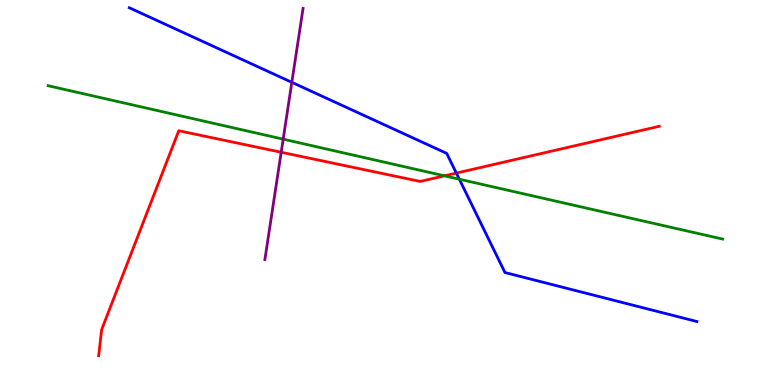[{'lines': ['blue', 'red'], 'intersections': [{'x': 5.89, 'y': 5.5}]}, {'lines': ['green', 'red'], 'intersections': [{'x': 5.74, 'y': 5.43}]}, {'lines': ['purple', 'red'], 'intersections': [{'x': 3.63, 'y': 6.05}]}, {'lines': ['blue', 'green'], 'intersections': [{'x': 5.93, 'y': 5.35}]}, {'lines': ['blue', 'purple'], 'intersections': [{'x': 3.77, 'y': 7.86}]}, {'lines': ['green', 'purple'], 'intersections': [{'x': 3.65, 'y': 6.39}]}]